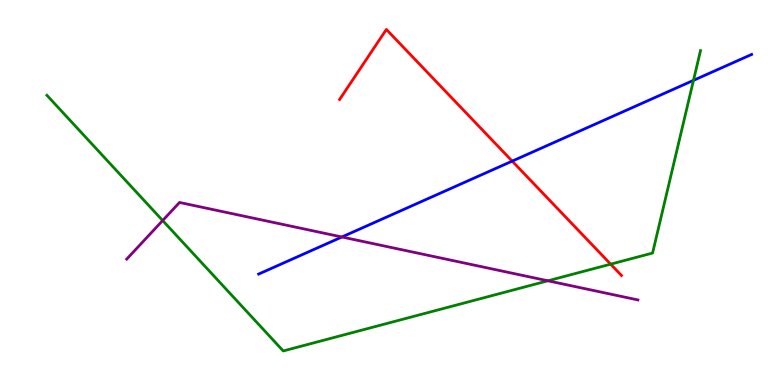[{'lines': ['blue', 'red'], 'intersections': [{'x': 6.61, 'y': 5.81}]}, {'lines': ['green', 'red'], 'intersections': [{'x': 7.88, 'y': 3.14}]}, {'lines': ['purple', 'red'], 'intersections': []}, {'lines': ['blue', 'green'], 'intersections': [{'x': 8.95, 'y': 7.91}]}, {'lines': ['blue', 'purple'], 'intersections': [{'x': 4.41, 'y': 3.84}]}, {'lines': ['green', 'purple'], 'intersections': [{'x': 2.1, 'y': 4.27}, {'x': 7.07, 'y': 2.71}]}]